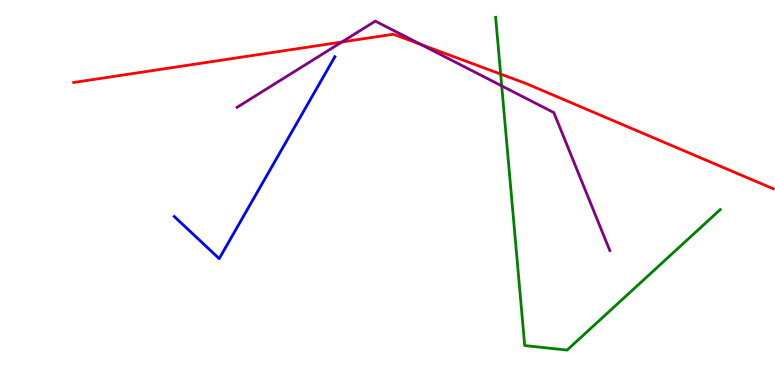[{'lines': ['blue', 'red'], 'intersections': []}, {'lines': ['green', 'red'], 'intersections': [{'x': 6.46, 'y': 8.08}]}, {'lines': ['purple', 'red'], 'intersections': [{'x': 4.41, 'y': 8.91}, {'x': 5.43, 'y': 8.84}]}, {'lines': ['blue', 'green'], 'intersections': []}, {'lines': ['blue', 'purple'], 'intersections': []}, {'lines': ['green', 'purple'], 'intersections': [{'x': 6.47, 'y': 7.77}]}]